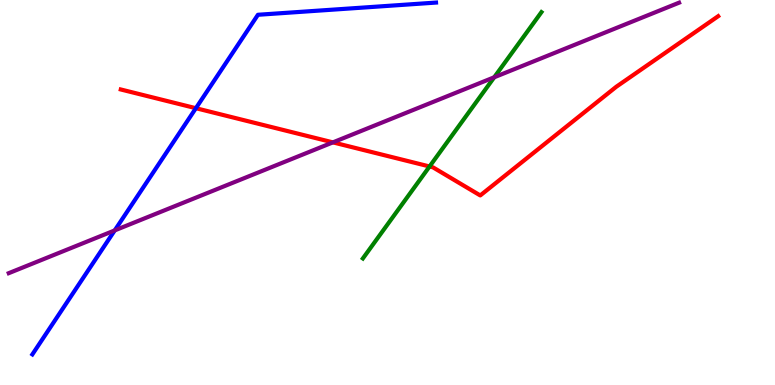[{'lines': ['blue', 'red'], 'intersections': [{'x': 2.53, 'y': 7.19}]}, {'lines': ['green', 'red'], 'intersections': [{'x': 5.54, 'y': 5.68}]}, {'lines': ['purple', 'red'], 'intersections': [{'x': 4.3, 'y': 6.3}]}, {'lines': ['blue', 'green'], 'intersections': []}, {'lines': ['blue', 'purple'], 'intersections': [{'x': 1.48, 'y': 4.02}]}, {'lines': ['green', 'purple'], 'intersections': [{'x': 6.38, 'y': 7.99}]}]